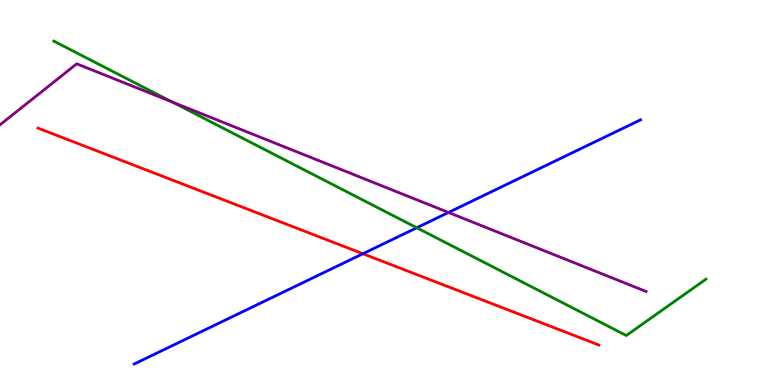[{'lines': ['blue', 'red'], 'intersections': [{'x': 4.68, 'y': 3.41}]}, {'lines': ['green', 'red'], 'intersections': []}, {'lines': ['purple', 'red'], 'intersections': []}, {'lines': ['blue', 'green'], 'intersections': [{'x': 5.38, 'y': 4.08}]}, {'lines': ['blue', 'purple'], 'intersections': [{'x': 5.79, 'y': 4.48}]}, {'lines': ['green', 'purple'], 'intersections': [{'x': 2.22, 'y': 7.35}]}]